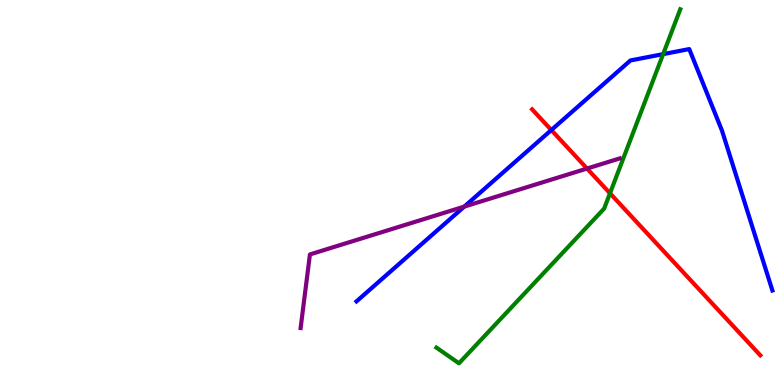[{'lines': ['blue', 'red'], 'intersections': [{'x': 7.11, 'y': 6.62}]}, {'lines': ['green', 'red'], 'intersections': [{'x': 7.87, 'y': 4.98}]}, {'lines': ['purple', 'red'], 'intersections': [{'x': 7.57, 'y': 5.62}]}, {'lines': ['blue', 'green'], 'intersections': [{'x': 8.56, 'y': 8.59}]}, {'lines': ['blue', 'purple'], 'intersections': [{'x': 5.99, 'y': 4.63}]}, {'lines': ['green', 'purple'], 'intersections': []}]